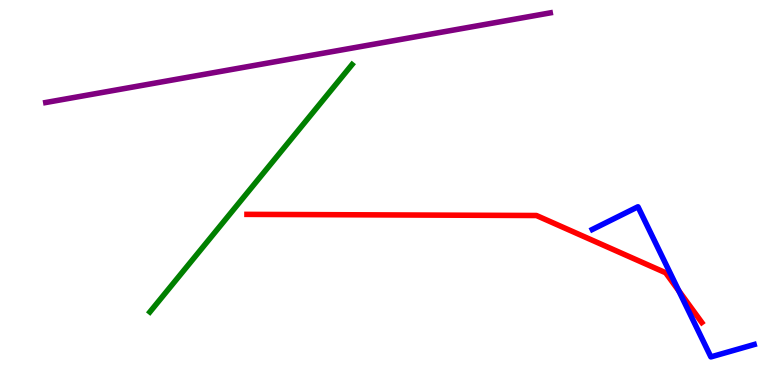[{'lines': ['blue', 'red'], 'intersections': [{'x': 8.76, 'y': 2.45}]}, {'lines': ['green', 'red'], 'intersections': []}, {'lines': ['purple', 'red'], 'intersections': []}, {'lines': ['blue', 'green'], 'intersections': []}, {'lines': ['blue', 'purple'], 'intersections': []}, {'lines': ['green', 'purple'], 'intersections': []}]